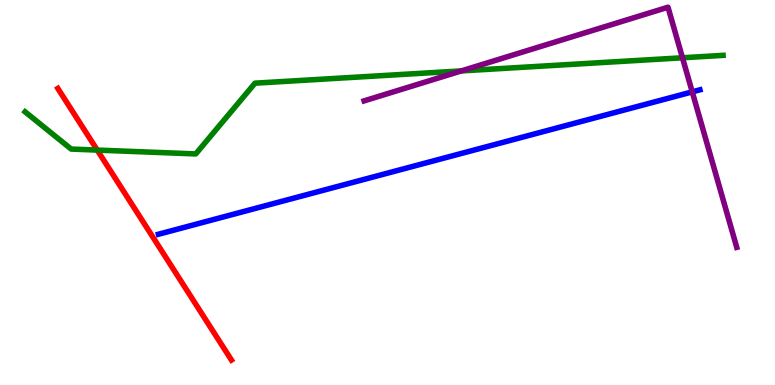[{'lines': ['blue', 'red'], 'intersections': []}, {'lines': ['green', 'red'], 'intersections': [{'x': 1.25, 'y': 6.1}]}, {'lines': ['purple', 'red'], 'intersections': []}, {'lines': ['blue', 'green'], 'intersections': []}, {'lines': ['blue', 'purple'], 'intersections': [{'x': 8.93, 'y': 7.61}]}, {'lines': ['green', 'purple'], 'intersections': [{'x': 5.95, 'y': 8.16}, {'x': 8.81, 'y': 8.5}]}]